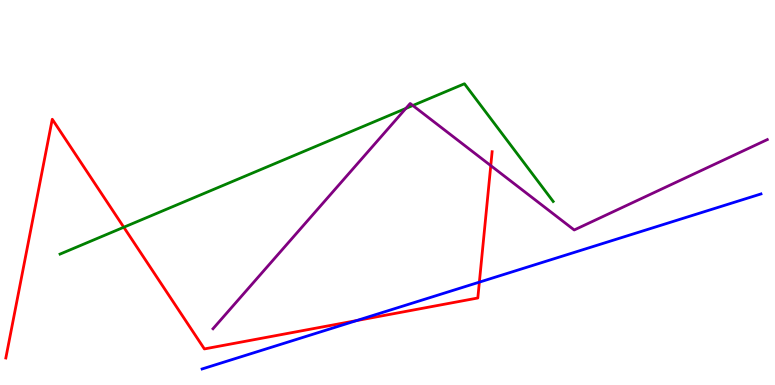[{'lines': ['blue', 'red'], 'intersections': [{'x': 4.6, 'y': 1.67}, {'x': 6.19, 'y': 2.67}]}, {'lines': ['green', 'red'], 'intersections': [{'x': 1.6, 'y': 4.1}]}, {'lines': ['purple', 'red'], 'intersections': [{'x': 6.33, 'y': 5.7}]}, {'lines': ['blue', 'green'], 'intersections': []}, {'lines': ['blue', 'purple'], 'intersections': []}, {'lines': ['green', 'purple'], 'intersections': [{'x': 5.24, 'y': 7.18}, {'x': 5.33, 'y': 7.26}]}]